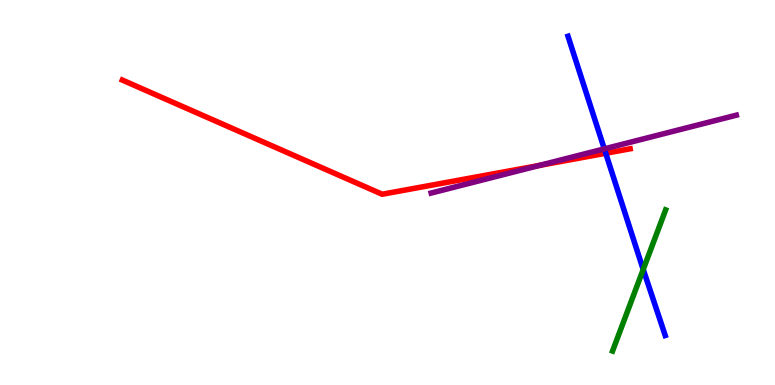[{'lines': ['blue', 'red'], 'intersections': [{'x': 7.82, 'y': 6.02}]}, {'lines': ['green', 'red'], 'intersections': []}, {'lines': ['purple', 'red'], 'intersections': [{'x': 6.96, 'y': 5.7}]}, {'lines': ['blue', 'green'], 'intersections': [{'x': 8.3, 'y': 3.0}]}, {'lines': ['blue', 'purple'], 'intersections': [{'x': 7.8, 'y': 6.13}]}, {'lines': ['green', 'purple'], 'intersections': []}]